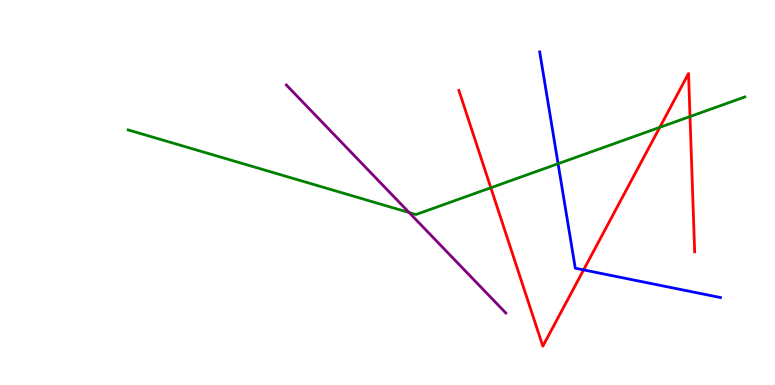[{'lines': ['blue', 'red'], 'intersections': [{'x': 7.53, 'y': 2.99}]}, {'lines': ['green', 'red'], 'intersections': [{'x': 6.33, 'y': 5.12}, {'x': 8.51, 'y': 6.69}, {'x': 8.9, 'y': 6.97}]}, {'lines': ['purple', 'red'], 'intersections': []}, {'lines': ['blue', 'green'], 'intersections': [{'x': 7.2, 'y': 5.75}]}, {'lines': ['blue', 'purple'], 'intersections': []}, {'lines': ['green', 'purple'], 'intersections': [{'x': 5.28, 'y': 4.48}]}]